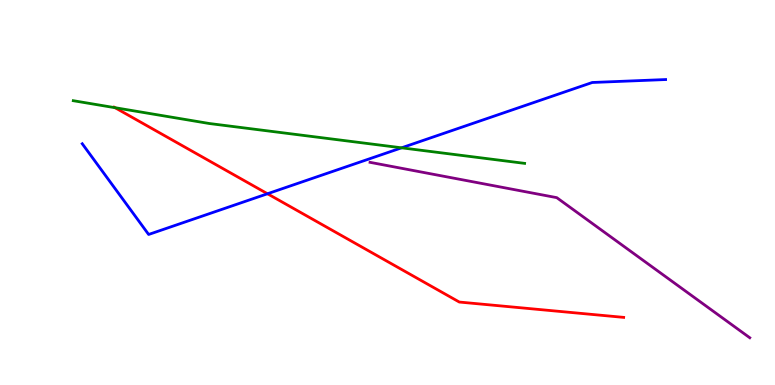[{'lines': ['blue', 'red'], 'intersections': [{'x': 3.45, 'y': 4.97}]}, {'lines': ['green', 'red'], 'intersections': [{'x': 1.49, 'y': 7.2}]}, {'lines': ['purple', 'red'], 'intersections': []}, {'lines': ['blue', 'green'], 'intersections': [{'x': 5.18, 'y': 6.16}]}, {'lines': ['blue', 'purple'], 'intersections': []}, {'lines': ['green', 'purple'], 'intersections': []}]